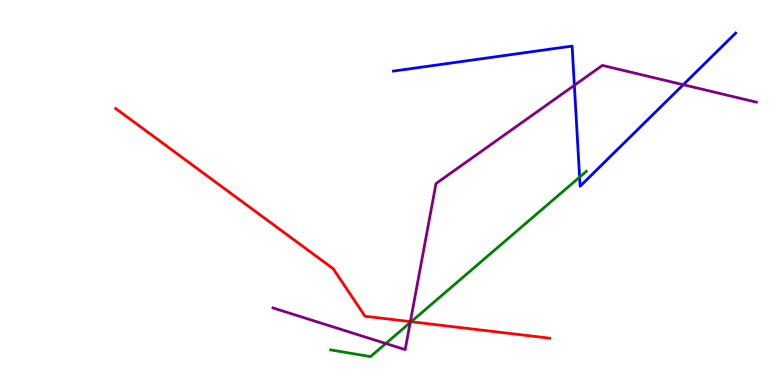[{'lines': ['blue', 'red'], 'intersections': []}, {'lines': ['green', 'red'], 'intersections': [{'x': 5.31, 'y': 1.64}]}, {'lines': ['purple', 'red'], 'intersections': [{'x': 5.3, 'y': 1.65}]}, {'lines': ['blue', 'green'], 'intersections': [{'x': 7.48, 'y': 5.4}]}, {'lines': ['blue', 'purple'], 'intersections': [{'x': 7.41, 'y': 7.78}, {'x': 8.82, 'y': 7.8}]}, {'lines': ['green', 'purple'], 'intersections': [{'x': 4.98, 'y': 1.08}, {'x': 5.29, 'y': 1.62}]}]